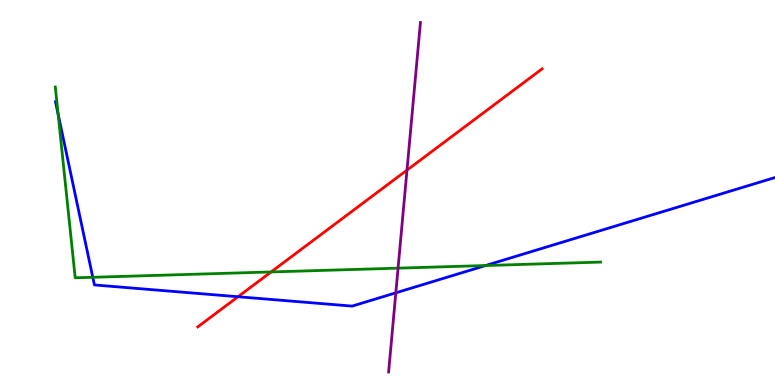[{'lines': ['blue', 'red'], 'intersections': [{'x': 3.07, 'y': 2.29}]}, {'lines': ['green', 'red'], 'intersections': [{'x': 3.5, 'y': 2.94}]}, {'lines': ['purple', 'red'], 'intersections': [{'x': 5.25, 'y': 5.58}]}, {'lines': ['blue', 'green'], 'intersections': [{'x': 0.75, 'y': 7.03}, {'x': 1.2, 'y': 2.8}, {'x': 6.27, 'y': 3.1}]}, {'lines': ['blue', 'purple'], 'intersections': [{'x': 5.11, 'y': 2.39}]}, {'lines': ['green', 'purple'], 'intersections': [{'x': 5.14, 'y': 3.04}]}]